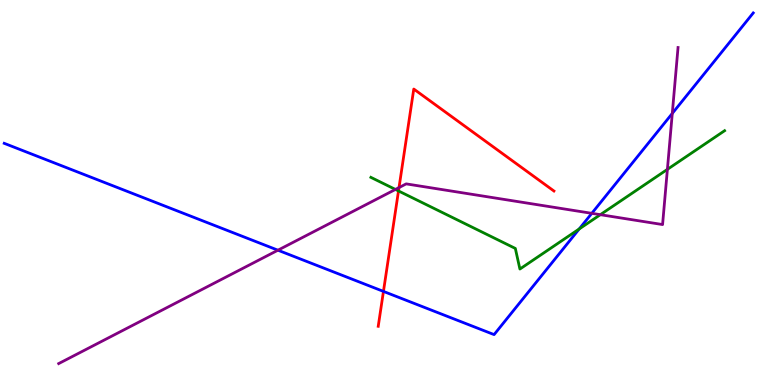[{'lines': ['blue', 'red'], 'intersections': [{'x': 4.95, 'y': 2.43}]}, {'lines': ['green', 'red'], 'intersections': [{'x': 5.14, 'y': 5.04}]}, {'lines': ['purple', 'red'], 'intersections': [{'x': 5.15, 'y': 5.13}]}, {'lines': ['blue', 'green'], 'intersections': [{'x': 7.47, 'y': 4.05}]}, {'lines': ['blue', 'purple'], 'intersections': [{'x': 3.59, 'y': 3.5}, {'x': 7.64, 'y': 4.46}, {'x': 8.67, 'y': 7.05}]}, {'lines': ['green', 'purple'], 'intersections': [{'x': 5.1, 'y': 5.08}, {'x': 7.75, 'y': 4.42}, {'x': 8.61, 'y': 5.6}]}]